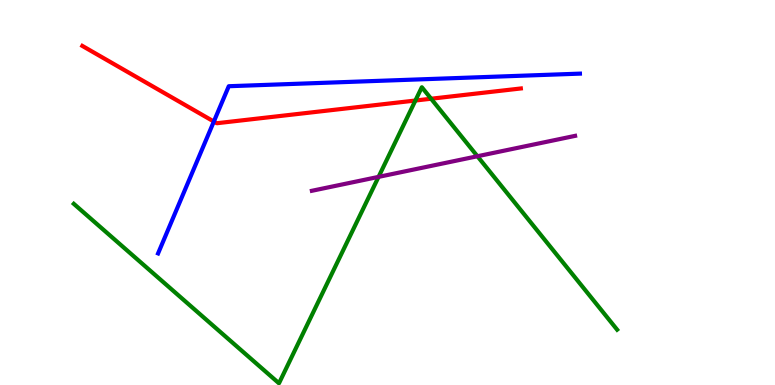[{'lines': ['blue', 'red'], 'intersections': [{'x': 2.76, 'y': 6.84}]}, {'lines': ['green', 'red'], 'intersections': [{'x': 5.36, 'y': 7.39}, {'x': 5.56, 'y': 7.44}]}, {'lines': ['purple', 'red'], 'intersections': []}, {'lines': ['blue', 'green'], 'intersections': []}, {'lines': ['blue', 'purple'], 'intersections': []}, {'lines': ['green', 'purple'], 'intersections': [{'x': 4.88, 'y': 5.41}, {'x': 6.16, 'y': 5.94}]}]